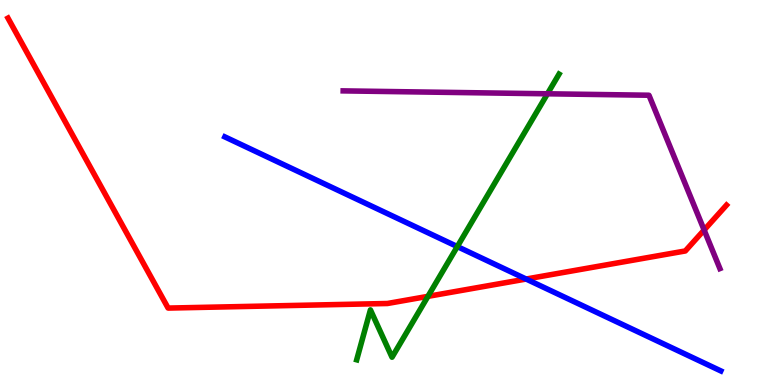[{'lines': ['blue', 'red'], 'intersections': [{'x': 6.79, 'y': 2.75}]}, {'lines': ['green', 'red'], 'intersections': [{'x': 5.52, 'y': 2.3}]}, {'lines': ['purple', 'red'], 'intersections': [{'x': 9.09, 'y': 4.03}]}, {'lines': ['blue', 'green'], 'intersections': [{'x': 5.9, 'y': 3.6}]}, {'lines': ['blue', 'purple'], 'intersections': []}, {'lines': ['green', 'purple'], 'intersections': [{'x': 7.06, 'y': 7.56}]}]